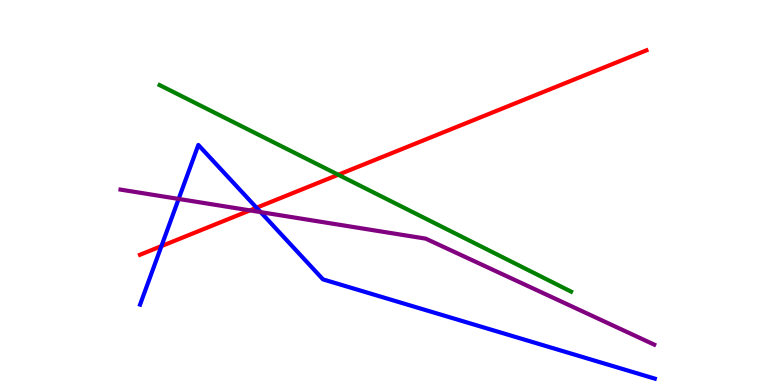[{'lines': ['blue', 'red'], 'intersections': [{'x': 2.08, 'y': 3.61}, {'x': 3.31, 'y': 4.6}]}, {'lines': ['green', 'red'], 'intersections': [{'x': 4.36, 'y': 5.46}]}, {'lines': ['purple', 'red'], 'intersections': [{'x': 3.23, 'y': 4.54}]}, {'lines': ['blue', 'green'], 'intersections': []}, {'lines': ['blue', 'purple'], 'intersections': [{'x': 2.3, 'y': 4.83}, {'x': 3.36, 'y': 4.49}]}, {'lines': ['green', 'purple'], 'intersections': []}]